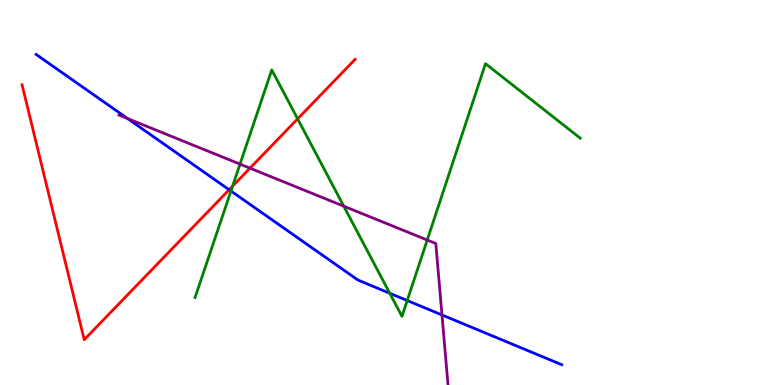[{'lines': ['blue', 'red'], 'intersections': [{'x': 2.96, 'y': 5.07}]}, {'lines': ['green', 'red'], 'intersections': [{'x': 3.0, 'y': 5.16}, {'x': 3.84, 'y': 6.91}]}, {'lines': ['purple', 'red'], 'intersections': [{'x': 3.23, 'y': 5.63}]}, {'lines': ['blue', 'green'], 'intersections': [{'x': 2.98, 'y': 5.04}, {'x': 5.03, 'y': 2.38}, {'x': 5.25, 'y': 2.19}]}, {'lines': ['blue', 'purple'], 'intersections': [{'x': 1.65, 'y': 6.92}, {'x': 5.7, 'y': 1.82}]}, {'lines': ['green', 'purple'], 'intersections': [{'x': 3.1, 'y': 5.74}, {'x': 4.44, 'y': 4.64}, {'x': 5.51, 'y': 3.77}]}]